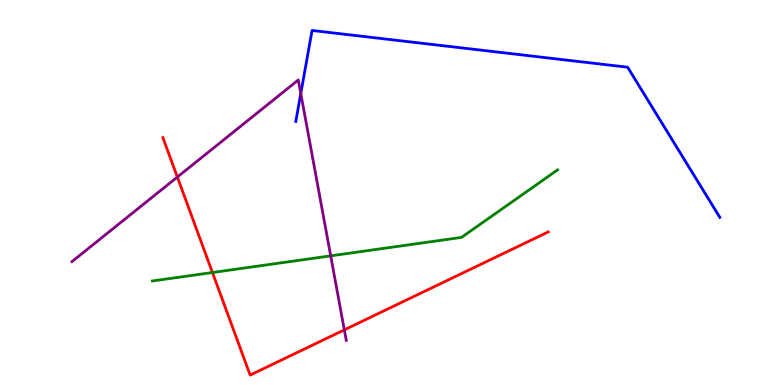[{'lines': ['blue', 'red'], 'intersections': []}, {'lines': ['green', 'red'], 'intersections': [{'x': 2.74, 'y': 2.92}]}, {'lines': ['purple', 'red'], 'intersections': [{'x': 2.29, 'y': 5.4}, {'x': 4.44, 'y': 1.43}]}, {'lines': ['blue', 'green'], 'intersections': []}, {'lines': ['blue', 'purple'], 'intersections': [{'x': 3.88, 'y': 7.57}]}, {'lines': ['green', 'purple'], 'intersections': [{'x': 4.27, 'y': 3.35}]}]